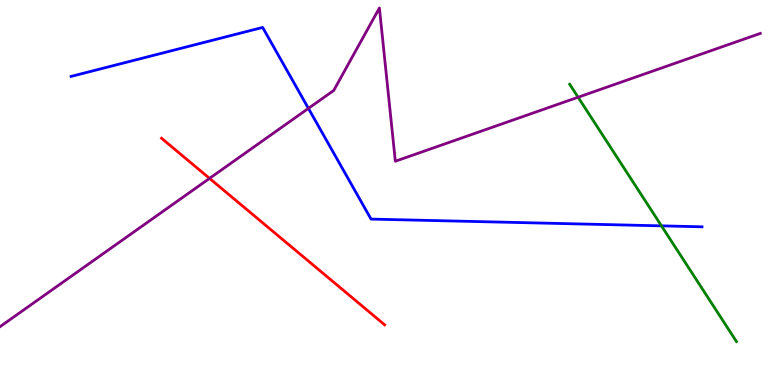[{'lines': ['blue', 'red'], 'intersections': []}, {'lines': ['green', 'red'], 'intersections': []}, {'lines': ['purple', 'red'], 'intersections': [{'x': 2.7, 'y': 5.37}]}, {'lines': ['blue', 'green'], 'intersections': [{'x': 8.54, 'y': 4.13}]}, {'lines': ['blue', 'purple'], 'intersections': [{'x': 3.98, 'y': 7.18}]}, {'lines': ['green', 'purple'], 'intersections': [{'x': 7.46, 'y': 7.47}]}]